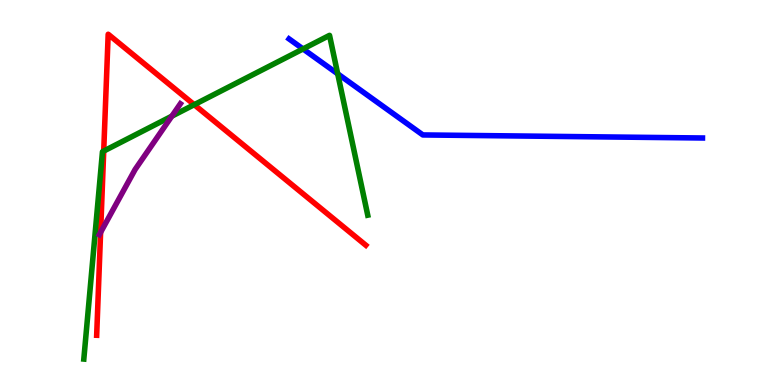[{'lines': ['blue', 'red'], 'intersections': []}, {'lines': ['green', 'red'], 'intersections': [{'x': 1.34, 'y': 6.08}, {'x': 2.51, 'y': 7.28}]}, {'lines': ['purple', 'red'], 'intersections': [{'x': 1.3, 'y': 3.96}]}, {'lines': ['blue', 'green'], 'intersections': [{'x': 3.91, 'y': 8.73}, {'x': 4.36, 'y': 8.08}]}, {'lines': ['blue', 'purple'], 'intersections': []}, {'lines': ['green', 'purple'], 'intersections': [{'x': 2.22, 'y': 6.98}]}]